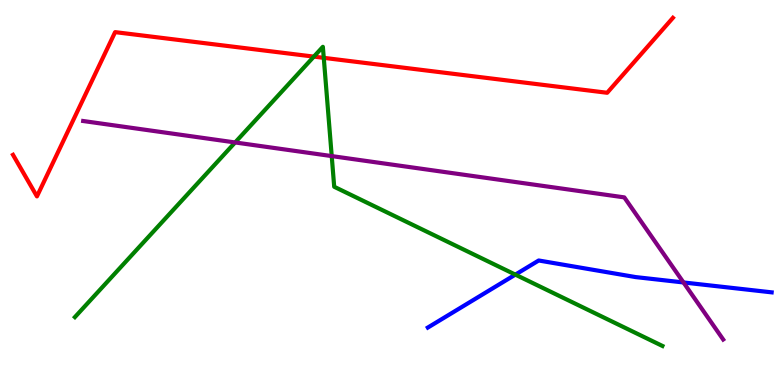[{'lines': ['blue', 'red'], 'intersections': []}, {'lines': ['green', 'red'], 'intersections': [{'x': 4.05, 'y': 8.53}, {'x': 4.18, 'y': 8.5}]}, {'lines': ['purple', 'red'], 'intersections': []}, {'lines': ['blue', 'green'], 'intersections': [{'x': 6.65, 'y': 2.87}]}, {'lines': ['blue', 'purple'], 'intersections': [{'x': 8.82, 'y': 2.66}]}, {'lines': ['green', 'purple'], 'intersections': [{'x': 3.03, 'y': 6.3}, {'x': 4.28, 'y': 5.95}]}]